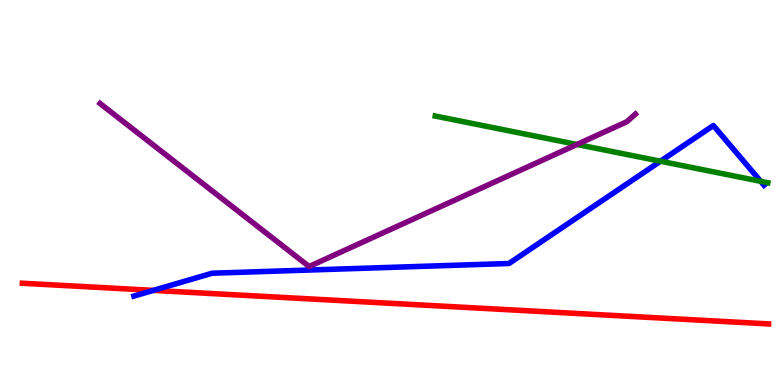[{'lines': ['blue', 'red'], 'intersections': [{'x': 1.98, 'y': 2.46}]}, {'lines': ['green', 'red'], 'intersections': []}, {'lines': ['purple', 'red'], 'intersections': []}, {'lines': ['blue', 'green'], 'intersections': [{'x': 8.52, 'y': 5.81}, {'x': 9.82, 'y': 5.29}]}, {'lines': ['blue', 'purple'], 'intersections': []}, {'lines': ['green', 'purple'], 'intersections': [{'x': 7.44, 'y': 6.25}]}]